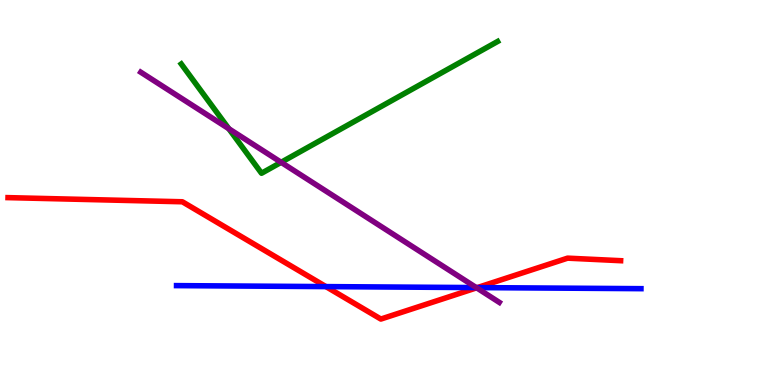[{'lines': ['blue', 'red'], 'intersections': [{'x': 4.21, 'y': 2.56}, {'x': 6.16, 'y': 2.53}]}, {'lines': ['green', 'red'], 'intersections': []}, {'lines': ['purple', 'red'], 'intersections': [{'x': 6.15, 'y': 2.52}]}, {'lines': ['blue', 'green'], 'intersections': []}, {'lines': ['blue', 'purple'], 'intersections': [{'x': 6.15, 'y': 2.53}]}, {'lines': ['green', 'purple'], 'intersections': [{'x': 2.95, 'y': 6.66}, {'x': 3.63, 'y': 5.78}]}]